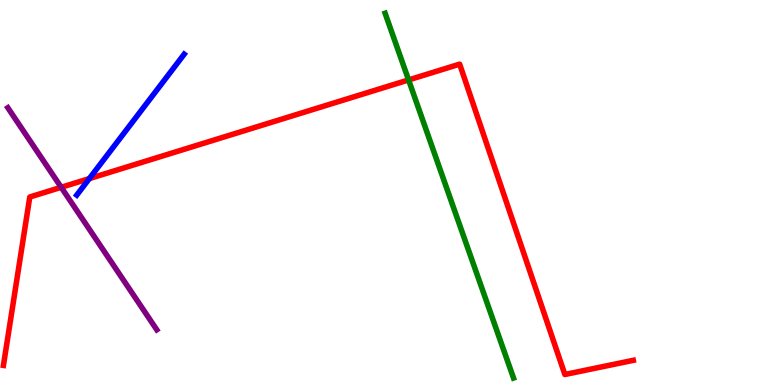[{'lines': ['blue', 'red'], 'intersections': [{'x': 1.15, 'y': 5.36}]}, {'lines': ['green', 'red'], 'intersections': [{'x': 5.27, 'y': 7.92}]}, {'lines': ['purple', 'red'], 'intersections': [{'x': 0.79, 'y': 5.14}]}, {'lines': ['blue', 'green'], 'intersections': []}, {'lines': ['blue', 'purple'], 'intersections': []}, {'lines': ['green', 'purple'], 'intersections': []}]